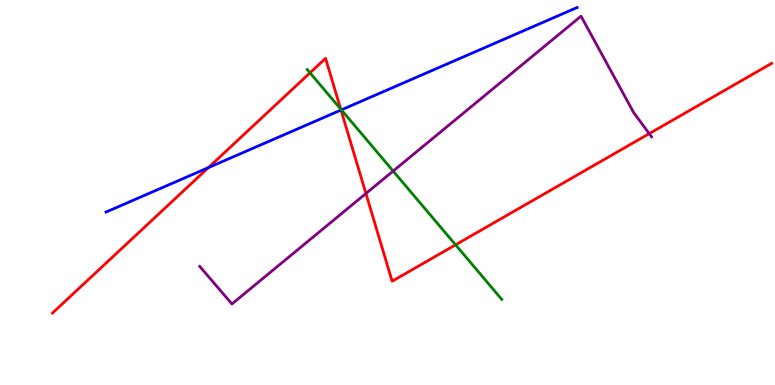[{'lines': ['blue', 'red'], 'intersections': [{'x': 2.69, 'y': 5.65}, {'x': 4.4, 'y': 7.14}]}, {'lines': ['green', 'red'], 'intersections': [{'x': 4.0, 'y': 8.11}, {'x': 4.4, 'y': 7.17}, {'x': 5.88, 'y': 3.64}]}, {'lines': ['purple', 'red'], 'intersections': [{'x': 4.72, 'y': 4.97}, {'x': 8.38, 'y': 6.53}]}, {'lines': ['blue', 'green'], 'intersections': [{'x': 4.4, 'y': 7.15}]}, {'lines': ['blue', 'purple'], 'intersections': []}, {'lines': ['green', 'purple'], 'intersections': [{'x': 5.07, 'y': 5.56}]}]